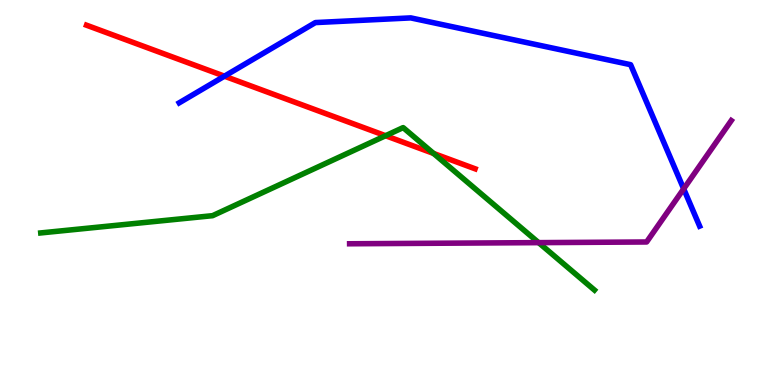[{'lines': ['blue', 'red'], 'intersections': [{'x': 2.9, 'y': 8.02}]}, {'lines': ['green', 'red'], 'intersections': [{'x': 4.98, 'y': 6.47}, {'x': 5.59, 'y': 6.01}]}, {'lines': ['purple', 'red'], 'intersections': []}, {'lines': ['blue', 'green'], 'intersections': []}, {'lines': ['blue', 'purple'], 'intersections': [{'x': 8.82, 'y': 5.1}]}, {'lines': ['green', 'purple'], 'intersections': [{'x': 6.95, 'y': 3.7}]}]